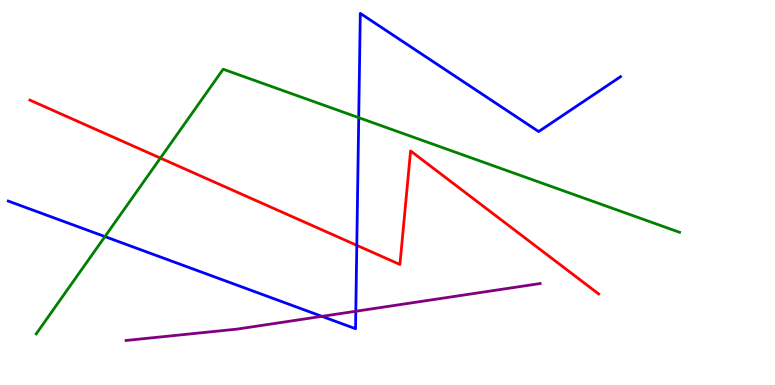[{'lines': ['blue', 'red'], 'intersections': [{'x': 4.6, 'y': 3.63}]}, {'lines': ['green', 'red'], 'intersections': [{'x': 2.07, 'y': 5.89}]}, {'lines': ['purple', 'red'], 'intersections': []}, {'lines': ['blue', 'green'], 'intersections': [{'x': 1.35, 'y': 3.85}, {'x': 4.63, 'y': 6.94}]}, {'lines': ['blue', 'purple'], 'intersections': [{'x': 4.15, 'y': 1.78}, {'x': 4.59, 'y': 1.92}]}, {'lines': ['green', 'purple'], 'intersections': []}]